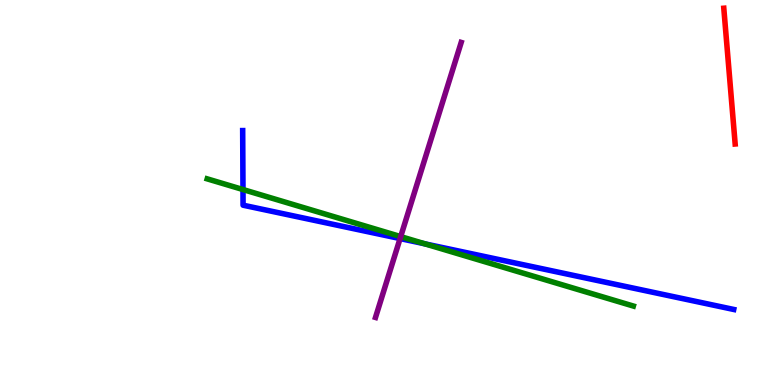[{'lines': ['blue', 'red'], 'intersections': []}, {'lines': ['green', 'red'], 'intersections': []}, {'lines': ['purple', 'red'], 'intersections': []}, {'lines': ['blue', 'green'], 'intersections': [{'x': 3.14, 'y': 5.08}, {'x': 5.48, 'y': 3.67}]}, {'lines': ['blue', 'purple'], 'intersections': [{'x': 5.16, 'y': 3.8}]}, {'lines': ['green', 'purple'], 'intersections': [{'x': 5.17, 'y': 3.85}]}]